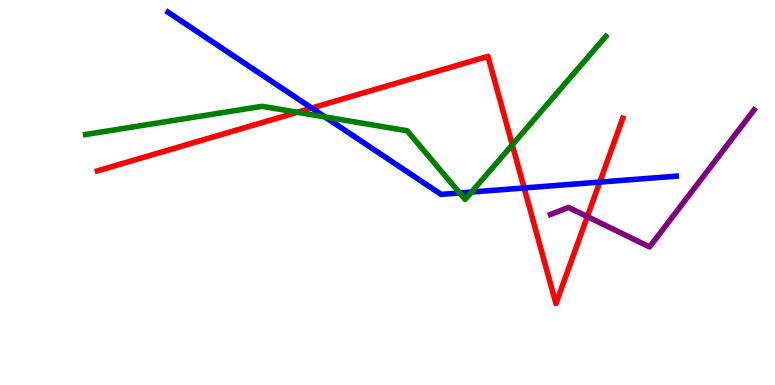[{'lines': ['blue', 'red'], 'intersections': [{'x': 4.02, 'y': 7.19}, {'x': 6.76, 'y': 5.12}, {'x': 7.74, 'y': 5.27}]}, {'lines': ['green', 'red'], 'intersections': [{'x': 3.84, 'y': 7.08}, {'x': 6.61, 'y': 6.24}]}, {'lines': ['purple', 'red'], 'intersections': [{'x': 7.58, 'y': 4.37}]}, {'lines': ['blue', 'green'], 'intersections': [{'x': 4.19, 'y': 6.96}, {'x': 5.93, 'y': 4.99}, {'x': 6.08, 'y': 5.01}]}, {'lines': ['blue', 'purple'], 'intersections': []}, {'lines': ['green', 'purple'], 'intersections': []}]